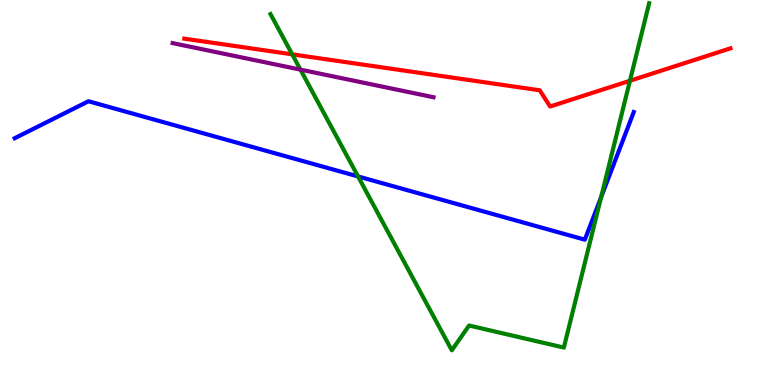[{'lines': ['blue', 'red'], 'intersections': []}, {'lines': ['green', 'red'], 'intersections': [{'x': 3.77, 'y': 8.59}, {'x': 8.13, 'y': 7.9}]}, {'lines': ['purple', 'red'], 'intersections': []}, {'lines': ['blue', 'green'], 'intersections': [{'x': 4.62, 'y': 5.42}, {'x': 7.76, 'y': 4.88}]}, {'lines': ['blue', 'purple'], 'intersections': []}, {'lines': ['green', 'purple'], 'intersections': [{'x': 3.88, 'y': 8.19}]}]